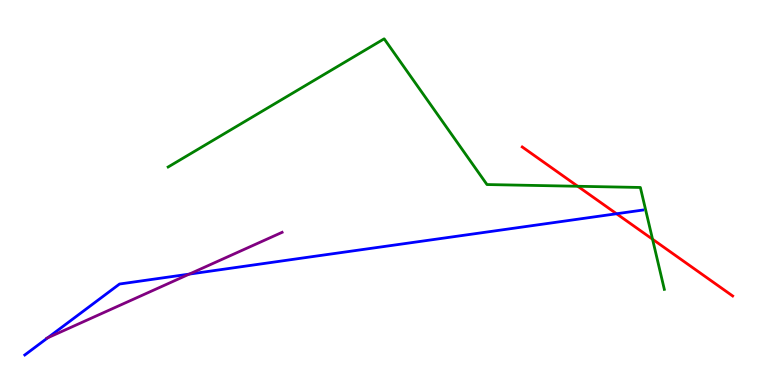[{'lines': ['blue', 'red'], 'intersections': [{'x': 7.96, 'y': 4.45}]}, {'lines': ['green', 'red'], 'intersections': [{'x': 7.45, 'y': 5.16}, {'x': 8.42, 'y': 3.79}]}, {'lines': ['purple', 'red'], 'intersections': []}, {'lines': ['blue', 'green'], 'intersections': []}, {'lines': ['blue', 'purple'], 'intersections': [{'x': 0.617, 'y': 1.23}, {'x': 2.44, 'y': 2.88}]}, {'lines': ['green', 'purple'], 'intersections': []}]